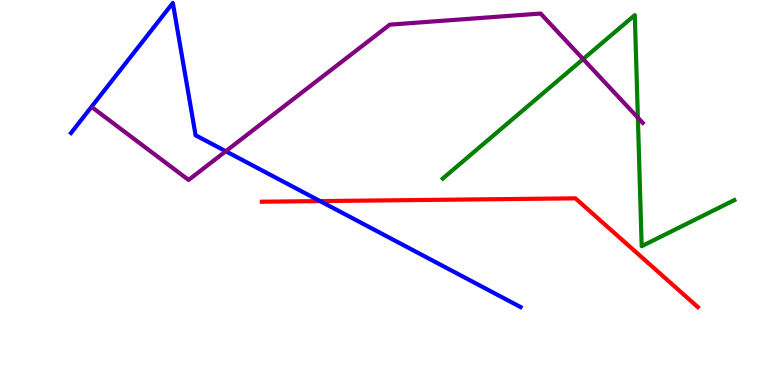[{'lines': ['blue', 'red'], 'intersections': [{'x': 4.13, 'y': 4.78}]}, {'lines': ['green', 'red'], 'intersections': []}, {'lines': ['purple', 'red'], 'intersections': []}, {'lines': ['blue', 'green'], 'intersections': []}, {'lines': ['blue', 'purple'], 'intersections': [{'x': 2.91, 'y': 6.07}]}, {'lines': ['green', 'purple'], 'intersections': [{'x': 7.52, 'y': 8.46}, {'x': 8.23, 'y': 6.94}]}]